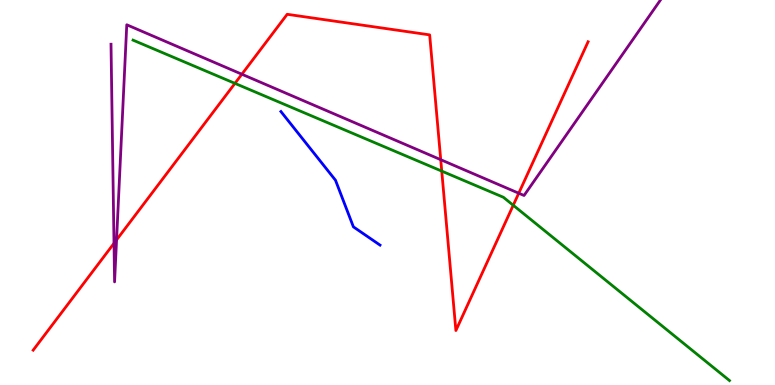[{'lines': ['blue', 'red'], 'intersections': []}, {'lines': ['green', 'red'], 'intersections': [{'x': 3.03, 'y': 7.83}, {'x': 5.7, 'y': 5.56}, {'x': 6.62, 'y': 4.67}]}, {'lines': ['purple', 'red'], 'intersections': [{'x': 1.47, 'y': 3.68}, {'x': 1.5, 'y': 3.77}, {'x': 3.12, 'y': 8.07}, {'x': 5.69, 'y': 5.85}, {'x': 6.69, 'y': 4.98}]}, {'lines': ['blue', 'green'], 'intersections': []}, {'lines': ['blue', 'purple'], 'intersections': []}, {'lines': ['green', 'purple'], 'intersections': []}]